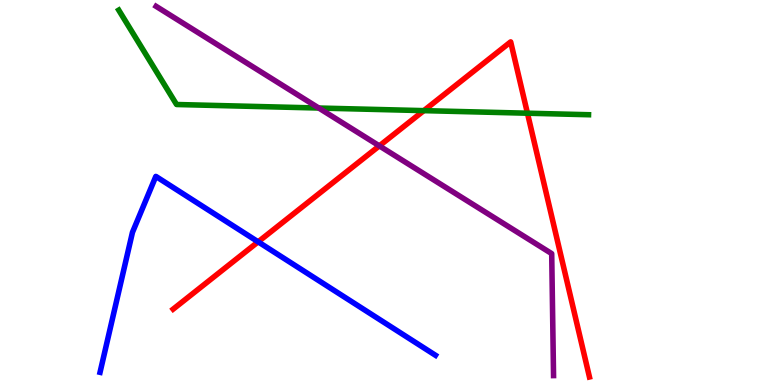[{'lines': ['blue', 'red'], 'intersections': [{'x': 3.33, 'y': 3.72}]}, {'lines': ['green', 'red'], 'intersections': [{'x': 5.47, 'y': 7.13}, {'x': 6.81, 'y': 7.06}]}, {'lines': ['purple', 'red'], 'intersections': [{'x': 4.89, 'y': 6.21}]}, {'lines': ['blue', 'green'], 'intersections': []}, {'lines': ['blue', 'purple'], 'intersections': []}, {'lines': ['green', 'purple'], 'intersections': [{'x': 4.11, 'y': 7.19}]}]